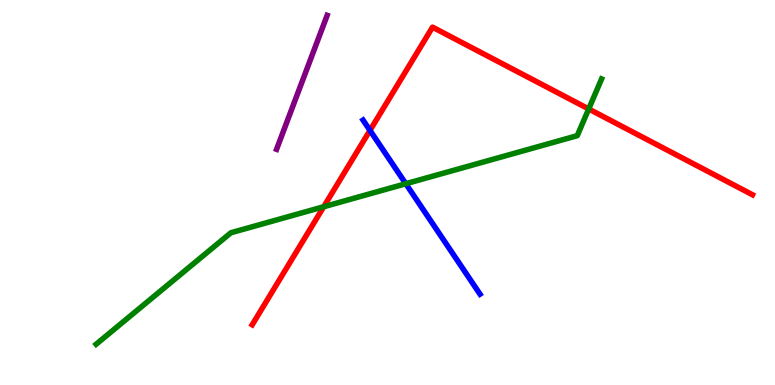[{'lines': ['blue', 'red'], 'intersections': [{'x': 4.77, 'y': 6.61}]}, {'lines': ['green', 'red'], 'intersections': [{'x': 4.18, 'y': 4.63}, {'x': 7.6, 'y': 7.17}]}, {'lines': ['purple', 'red'], 'intersections': []}, {'lines': ['blue', 'green'], 'intersections': [{'x': 5.24, 'y': 5.23}]}, {'lines': ['blue', 'purple'], 'intersections': []}, {'lines': ['green', 'purple'], 'intersections': []}]